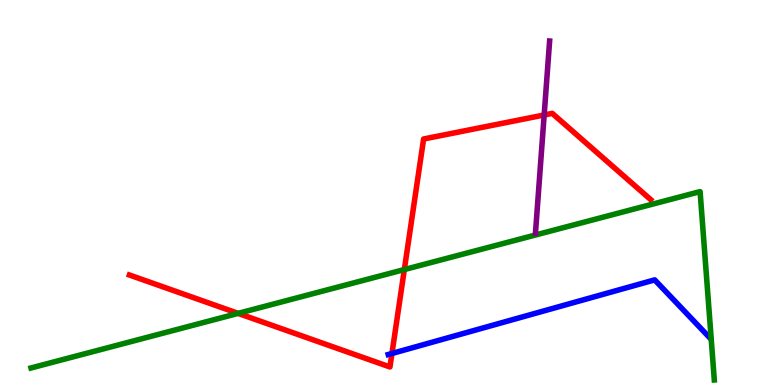[{'lines': ['blue', 'red'], 'intersections': [{'x': 5.06, 'y': 0.819}]}, {'lines': ['green', 'red'], 'intersections': [{'x': 3.07, 'y': 1.86}, {'x': 5.22, 'y': 3.0}]}, {'lines': ['purple', 'red'], 'intersections': [{'x': 7.02, 'y': 7.01}]}, {'lines': ['blue', 'green'], 'intersections': []}, {'lines': ['blue', 'purple'], 'intersections': []}, {'lines': ['green', 'purple'], 'intersections': []}]